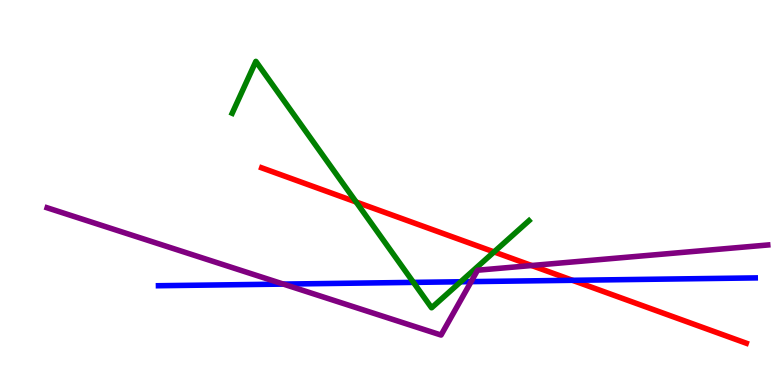[{'lines': ['blue', 'red'], 'intersections': [{'x': 7.39, 'y': 2.72}]}, {'lines': ['green', 'red'], 'intersections': [{'x': 4.6, 'y': 4.75}, {'x': 6.37, 'y': 3.46}]}, {'lines': ['purple', 'red'], 'intersections': [{'x': 6.86, 'y': 3.1}]}, {'lines': ['blue', 'green'], 'intersections': [{'x': 5.33, 'y': 2.67}, {'x': 5.94, 'y': 2.68}]}, {'lines': ['blue', 'purple'], 'intersections': [{'x': 3.66, 'y': 2.62}, {'x': 6.08, 'y': 2.68}]}, {'lines': ['green', 'purple'], 'intersections': []}]